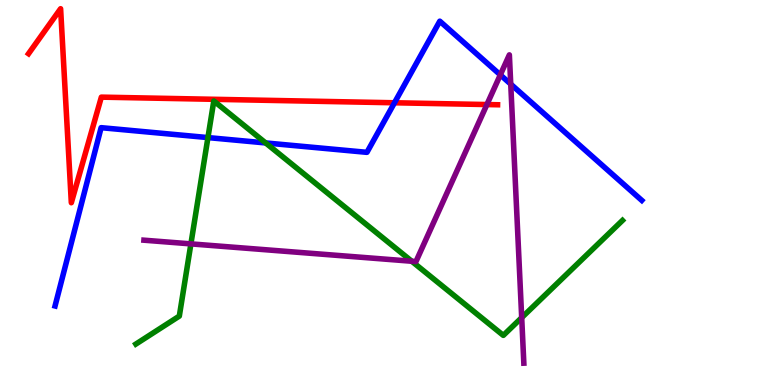[{'lines': ['blue', 'red'], 'intersections': [{'x': 5.09, 'y': 7.33}]}, {'lines': ['green', 'red'], 'intersections': []}, {'lines': ['purple', 'red'], 'intersections': [{'x': 6.28, 'y': 7.28}]}, {'lines': ['blue', 'green'], 'intersections': [{'x': 2.68, 'y': 6.43}, {'x': 3.43, 'y': 6.29}]}, {'lines': ['blue', 'purple'], 'intersections': [{'x': 6.46, 'y': 8.06}, {'x': 6.59, 'y': 7.81}]}, {'lines': ['green', 'purple'], 'intersections': [{'x': 2.46, 'y': 3.67}, {'x': 5.31, 'y': 3.21}, {'x': 6.73, 'y': 1.75}]}]